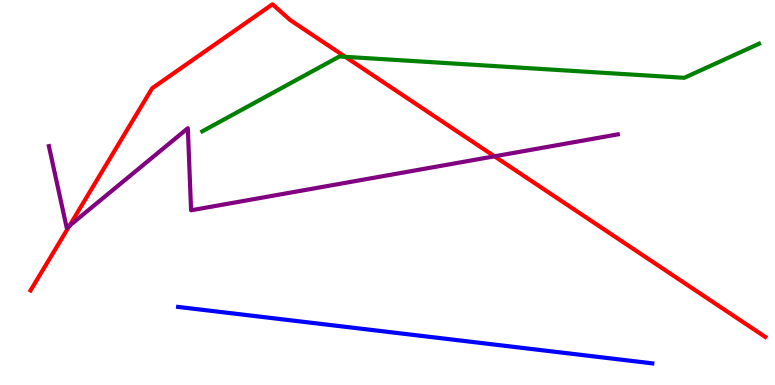[{'lines': ['blue', 'red'], 'intersections': []}, {'lines': ['green', 'red'], 'intersections': [{'x': 4.46, 'y': 8.52}]}, {'lines': ['purple', 'red'], 'intersections': [{'x': 0.897, 'y': 4.14}, {'x': 6.38, 'y': 5.94}]}, {'lines': ['blue', 'green'], 'intersections': []}, {'lines': ['blue', 'purple'], 'intersections': []}, {'lines': ['green', 'purple'], 'intersections': []}]